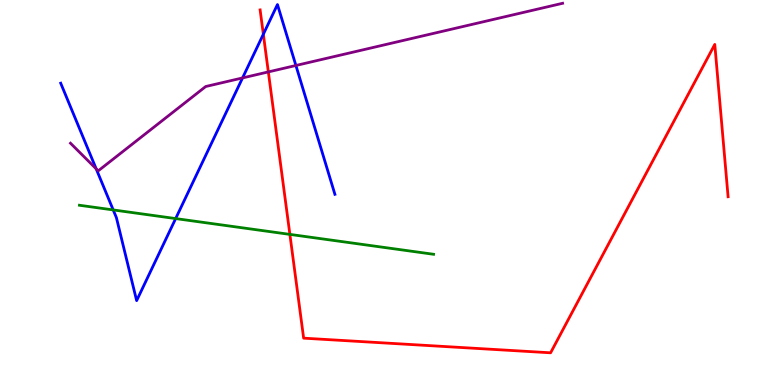[{'lines': ['blue', 'red'], 'intersections': [{'x': 3.4, 'y': 9.11}]}, {'lines': ['green', 'red'], 'intersections': [{'x': 3.74, 'y': 3.91}]}, {'lines': ['purple', 'red'], 'intersections': [{'x': 3.46, 'y': 8.13}]}, {'lines': ['blue', 'green'], 'intersections': [{'x': 1.46, 'y': 4.55}, {'x': 2.27, 'y': 4.32}]}, {'lines': ['blue', 'purple'], 'intersections': [{'x': 1.24, 'y': 5.61}, {'x': 3.13, 'y': 7.98}, {'x': 3.82, 'y': 8.3}]}, {'lines': ['green', 'purple'], 'intersections': []}]